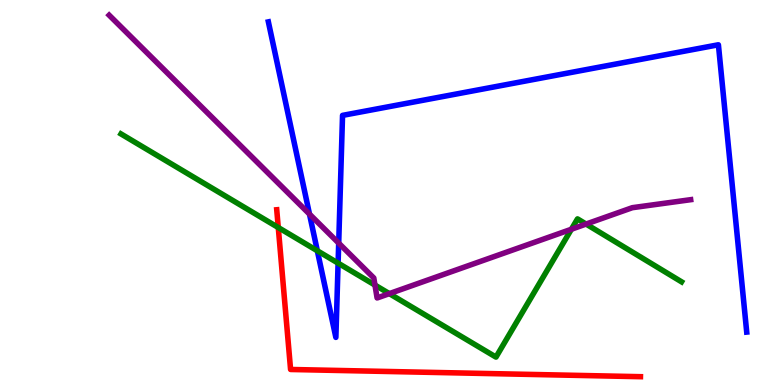[{'lines': ['blue', 'red'], 'intersections': []}, {'lines': ['green', 'red'], 'intersections': [{'x': 3.59, 'y': 4.09}]}, {'lines': ['purple', 'red'], 'intersections': []}, {'lines': ['blue', 'green'], 'intersections': [{'x': 4.09, 'y': 3.49}, {'x': 4.36, 'y': 3.17}]}, {'lines': ['blue', 'purple'], 'intersections': [{'x': 3.99, 'y': 4.44}, {'x': 4.37, 'y': 3.69}]}, {'lines': ['green', 'purple'], 'intersections': [{'x': 4.84, 'y': 2.6}, {'x': 5.02, 'y': 2.37}, {'x': 7.37, 'y': 4.05}, {'x': 7.56, 'y': 4.18}]}]